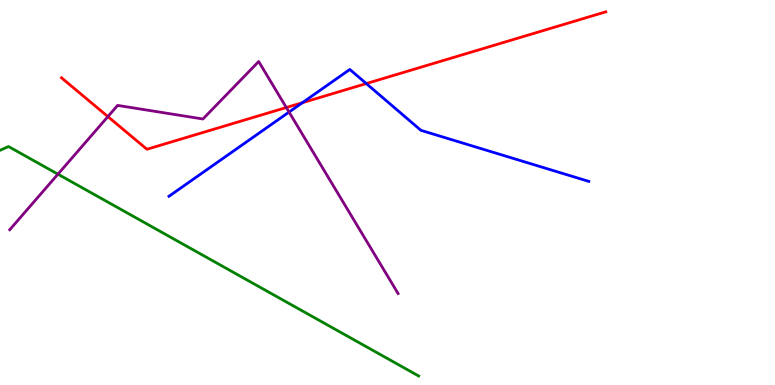[{'lines': ['blue', 'red'], 'intersections': [{'x': 3.9, 'y': 7.33}, {'x': 4.73, 'y': 7.83}]}, {'lines': ['green', 'red'], 'intersections': []}, {'lines': ['purple', 'red'], 'intersections': [{'x': 1.39, 'y': 6.97}, {'x': 3.69, 'y': 7.21}]}, {'lines': ['blue', 'green'], 'intersections': []}, {'lines': ['blue', 'purple'], 'intersections': [{'x': 3.73, 'y': 7.09}]}, {'lines': ['green', 'purple'], 'intersections': [{'x': 0.748, 'y': 5.48}]}]